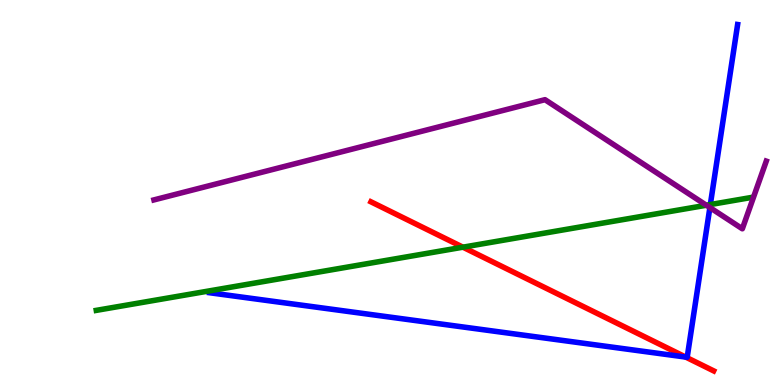[{'lines': ['blue', 'red'], 'intersections': [{'x': 8.85, 'y': 0.726}]}, {'lines': ['green', 'red'], 'intersections': [{'x': 5.97, 'y': 3.58}]}, {'lines': ['purple', 'red'], 'intersections': []}, {'lines': ['blue', 'green'], 'intersections': [{'x': 9.17, 'y': 4.69}]}, {'lines': ['blue', 'purple'], 'intersections': [{'x': 9.16, 'y': 4.61}]}, {'lines': ['green', 'purple'], 'intersections': [{'x': 9.11, 'y': 4.67}]}]